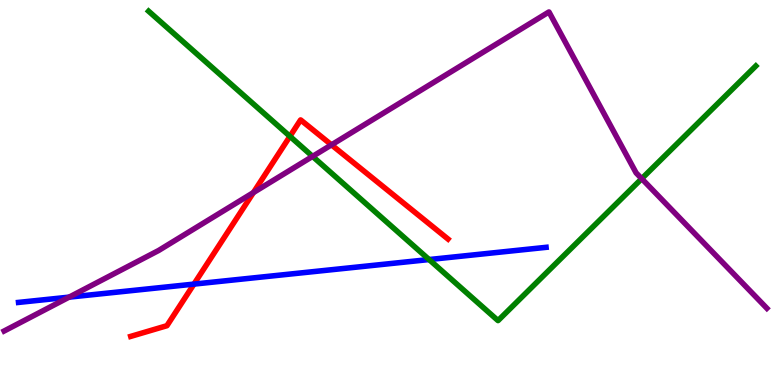[{'lines': ['blue', 'red'], 'intersections': [{'x': 2.5, 'y': 2.62}]}, {'lines': ['green', 'red'], 'intersections': [{'x': 3.74, 'y': 6.46}]}, {'lines': ['purple', 'red'], 'intersections': [{'x': 3.27, 'y': 5.0}, {'x': 4.28, 'y': 6.24}]}, {'lines': ['blue', 'green'], 'intersections': [{'x': 5.54, 'y': 3.26}]}, {'lines': ['blue', 'purple'], 'intersections': [{'x': 0.892, 'y': 2.28}]}, {'lines': ['green', 'purple'], 'intersections': [{'x': 4.03, 'y': 5.94}, {'x': 8.28, 'y': 5.36}]}]